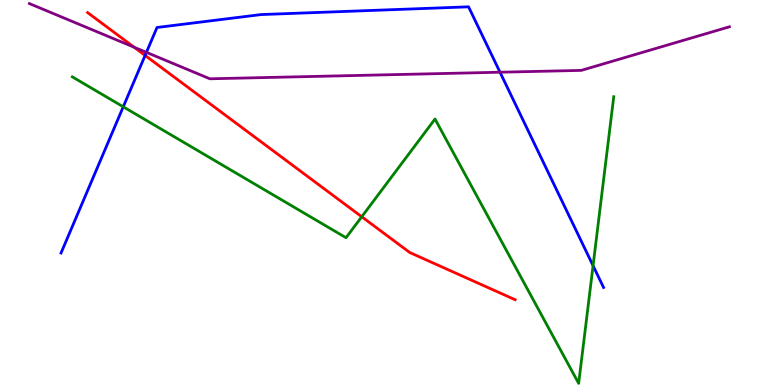[{'lines': ['blue', 'red'], 'intersections': [{'x': 1.87, 'y': 8.56}]}, {'lines': ['green', 'red'], 'intersections': [{'x': 4.67, 'y': 4.37}]}, {'lines': ['purple', 'red'], 'intersections': [{'x': 1.73, 'y': 8.77}]}, {'lines': ['blue', 'green'], 'intersections': [{'x': 1.59, 'y': 7.23}, {'x': 7.65, 'y': 3.1}]}, {'lines': ['blue', 'purple'], 'intersections': [{'x': 1.89, 'y': 8.64}, {'x': 6.45, 'y': 8.12}]}, {'lines': ['green', 'purple'], 'intersections': []}]